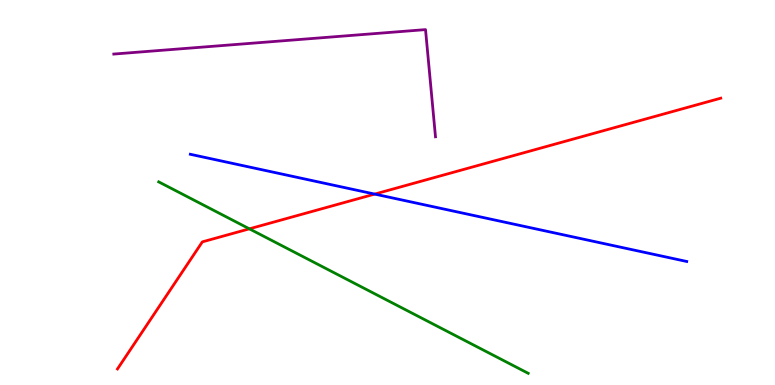[{'lines': ['blue', 'red'], 'intersections': [{'x': 4.83, 'y': 4.96}]}, {'lines': ['green', 'red'], 'intersections': [{'x': 3.22, 'y': 4.06}]}, {'lines': ['purple', 'red'], 'intersections': []}, {'lines': ['blue', 'green'], 'intersections': []}, {'lines': ['blue', 'purple'], 'intersections': []}, {'lines': ['green', 'purple'], 'intersections': []}]